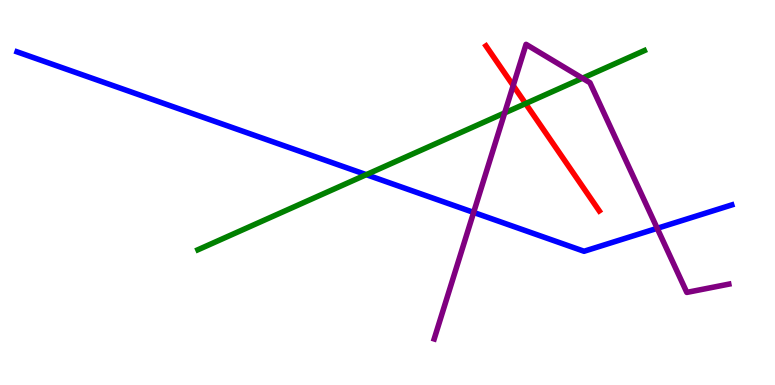[{'lines': ['blue', 'red'], 'intersections': []}, {'lines': ['green', 'red'], 'intersections': [{'x': 6.78, 'y': 7.31}]}, {'lines': ['purple', 'red'], 'intersections': [{'x': 6.62, 'y': 7.78}]}, {'lines': ['blue', 'green'], 'intersections': [{'x': 4.73, 'y': 5.46}]}, {'lines': ['blue', 'purple'], 'intersections': [{'x': 6.11, 'y': 4.48}, {'x': 8.48, 'y': 4.07}]}, {'lines': ['green', 'purple'], 'intersections': [{'x': 6.51, 'y': 7.07}, {'x': 7.52, 'y': 7.97}]}]